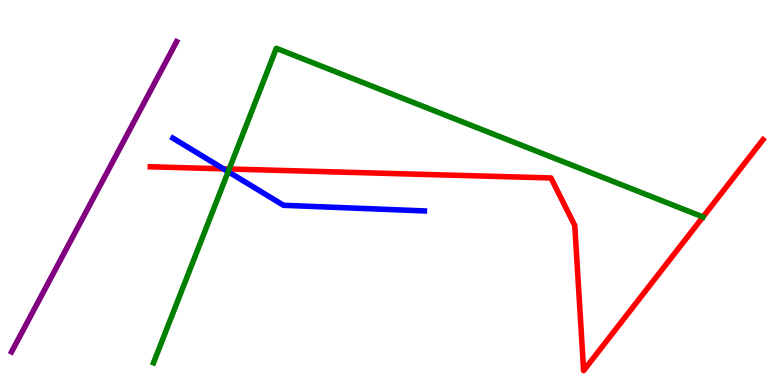[{'lines': ['blue', 'red'], 'intersections': [{'x': 2.88, 'y': 5.61}]}, {'lines': ['green', 'red'], 'intersections': [{'x': 2.96, 'y': 5.61}]}, {'lines': ['purple', 'red'], 'intersections': []}, {'lines': ['blue', 'green'], 'intersections': [{'x': 2.94, 'y': 5.54}]}, {'lines': ['blue', 'purple'], 'intersections': []}, {'lines': ['green', 'purple'], 'intersections': []}]